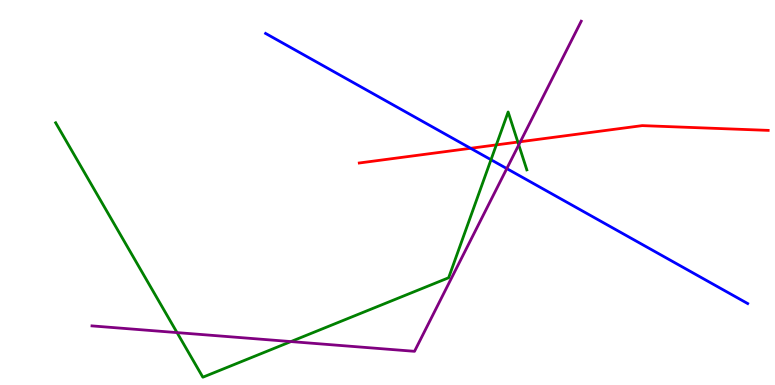[{'lines': ['blue', 'red'], 'intersections': [{'x': 6.07, 'y': 6.15}]}, {'lines': ['green', 'red'], 'intersections': [{'x': 6.4, 'y': 6.24}, {'x': 6.68, 'y': 6.31}]}, {'lines': ['purple', 'red'], 'intersections': [{'x': 6.71, 'y': 6.32}]}, {'lines': ['blue', 'green'], 'intersections': [{'x': 6.34, 'y': 5.85}]}, {'lines': ['blue', 'purple'], 'intersections': [{'x': 6.54, 'y': 5.62}]}, {'lines': ['green', 'purple'], 'intersections': [{'x': 2.28, 'y': 1.36}, {'x': 3.75, 'y': 1.13}, {'x': 6.69, 'y': 6.24}]}]